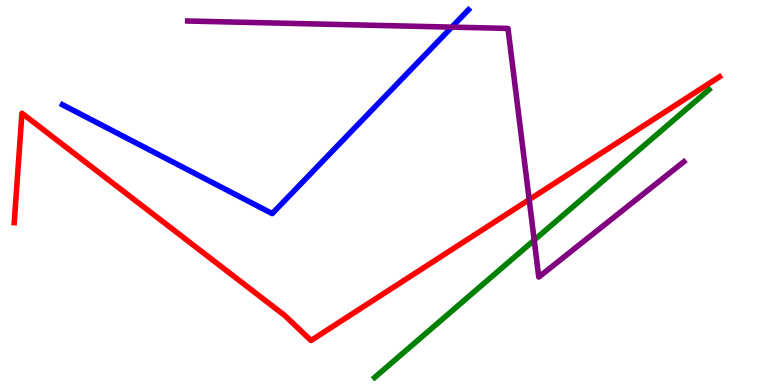[{'lines': ['blue', 'red'], 'intersections': []}, {'lines': ['green', 'red'], 'intersections': []}, {'lines': ['purple', 'red'], 'intersections': [{'x': 6.83, 'y': 4.81}]}, {'lines': ['blue', 'green'], 'intersections': []}, {'lines': ['blue', 'purple'], 'intersections': [{'x': 5.83, 'y': 9.3}]}, {'lines': ['green', 'purple'], 'intersections': [{'x': 6.89, 'y': 3.76}]}]